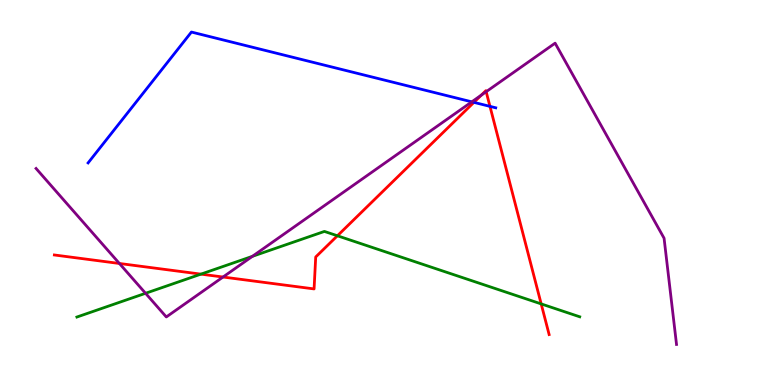[{'lines': ['blue', 'red'], 'intersections': [{'x': 6.11, 'y': 7.34}, {'x': 6.32, 'y': 7.24}]}, {'lines': ['green', 'red'], 'intersections': [{'x': 2.59, 'y': 2.88}, {'x': 4.35, 'y': 3.88}, {'x': 6.98, 'y': 2.11}]}, {'lines': ['purple', 'red'], 'intersections': [{'x': 1.54, 'y': 3.16}, {'x': 2.88, 'y': 2.8}, {'x': 6.21, 'y': 7.53}, {'x': 6.27, 'y': 7.62}]}, {'lines': ['blue', 'green'], 'intersections': []}, {'lines': ['blue', 'purple'], 'intersections': [{'x': 6.09, 'y': 7.35}]}, {'lines': ['green', 'purple'], 'intersections': [{'x': 1.88, 'y': 2.38}, {'x': 3.26, 'y': 3.34}]}]